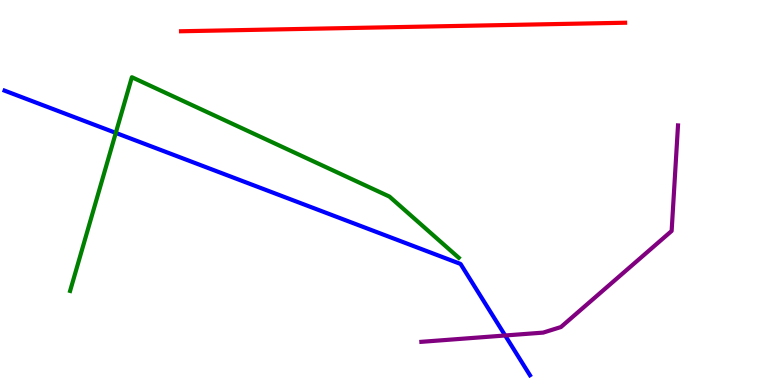[{'lines': ['blue', 'red'], 'intersections': []}, {'lines': ['green', 'red'], 'intersections': []}, {'lines': ['purple', 'red'], 'intersections': []}, {'lines': ['blue', 'green'], 'intersections': [{'x': 1.49, 'y': 6.55}]}, {'lines': ['blue', 'purple'], 'intersections': [{'x': 6.52, 'y': 1.29}]}, {'lines': ['green', 'purple'], 'intersections': []}]